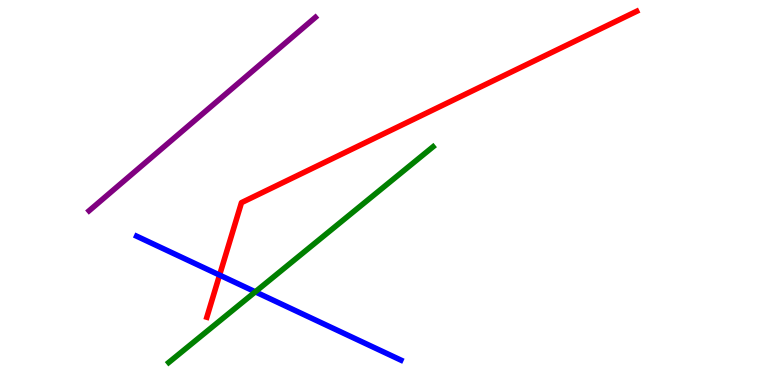[{'lines': ['blue', 'red'], 'intersections': [{'x': 2.83, 'y': 2.86}]}, {'lines': ['green', 'red'], 'intersections': []}, {'lines': ['purple', 'red'], 'intersections': []}, {'lines': ['blue', 'green'], 'intersections': [{'x': 3.29, 'y': 2.42}]}, {'lines': ['blue', 'purple'], 'intersections': []}, {'lines': ['green', 'purple'], 'intersections': []}]